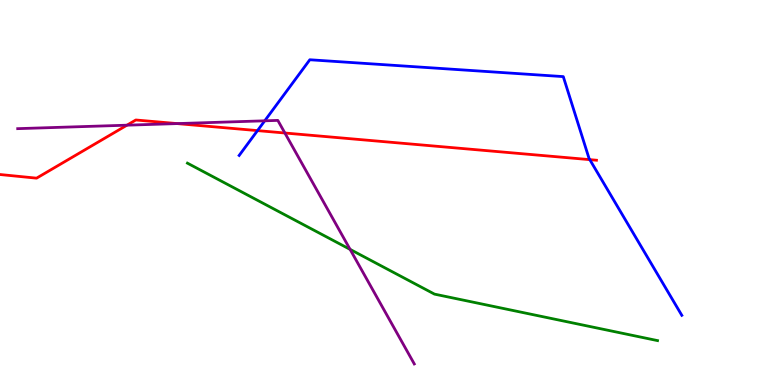[{'lines': ['blue', 'red'], 'intersections': [{'x': 3.32, 'y': 6.61}, {'x': 7.61, 'y': 5.85}]}, {'lines': ['green', 'red'], 'intersections': []}, {'lines': ['purple', 'red'], 'intersections': [{'x': 1.64, 'y': 6.75}, {'x': 2.29, 'y': 6.79}, {'x': 3.68, 'y': 6.55}]}, {'lines': ['blue', 'green'], 'intersections': []}, {'lines': ['blue', 'purple'], 'intersections': [{'x': 3.42, 'y': 6.86}]}, {'lines': ['green', 'purple'], 'intersections': [{'x': 4.52, 'y': 3.52}]}]